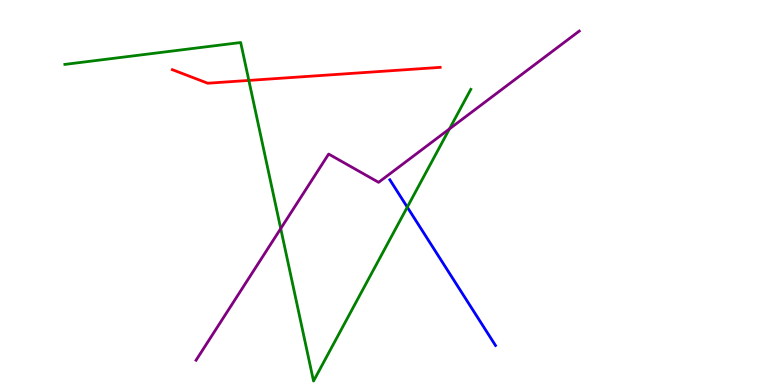[{'lines': ['blue', 'red'], 'intersections': []}, {'lines': ['green', 'red'], 'intersections': [{'x': 3.21, 'y': 7.91}]}, {'lines': ['purple', 'red'], 'intersections': []}, {'lines': ['blue', 'green'], 'intersections': [{'x': 5.26, 'y': 4.62}]}, {'lines': ['blue', 'purple'], 'intersections': []}, {'lines': ['green', 'purple'], 'intersections': [{'x': 3.62, 'y': 4.06}, {'x': 5.8, 'y': 6.65}]}]